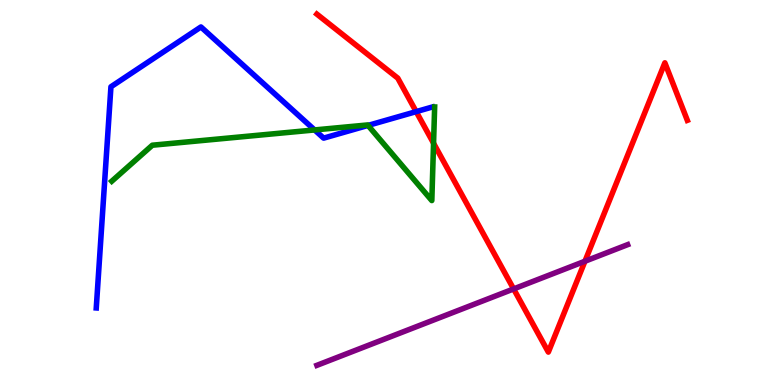[{'lines': ['blue', 'red'], 'intersections': [{'x': 5.37, 'y': 7.1}]}, {'lines': ['green', 'red'], 'intersections': [{'x': 5.59, 'y': 6.28}]}, {'lines': ['purple', 'red'], 'intersections': [{'x': 6.63, 'y': 2.5}, {'x': 7.55, 'y': 3.21}]}, {'lines': ['blue', 'green'], 'intersections': [{'x': 4.06, 'y': 6.62}, {'x': 4.75, 'y': 6.74}]}, {'lines': ['blue', 'purple'], 'intersections': []}, {'lines': ['green', 'purple'], 'intersections': []}]